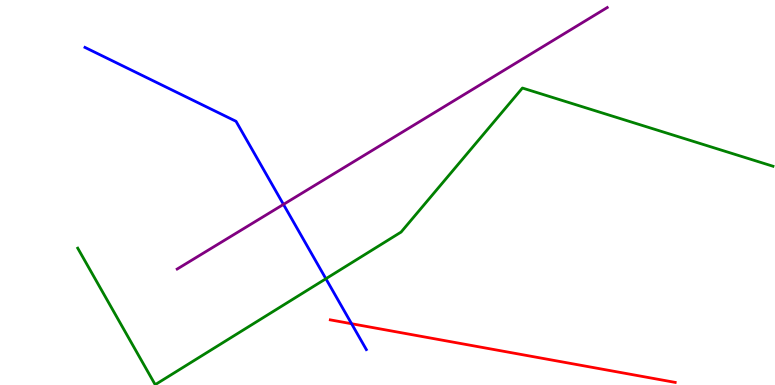[{'lines': ['blue', 'red'], 'intersections': [{'x': 4.54, 'y': 1.59}]}, {'lines': ['green', 'red'], 'intersections': []}, {'lines': ['purple', 'red'], 'intersections': []}, {'lines': ['blue', 'green'], 'intersections': [{'x': 4.21, 'y': 2.76}]}, {'lines': ['blue', 'purple'], 'intersections': [{'x': 3.66, 'y': 4.69}]}, {'lines': ['green', 'purple'], 'intersections': []}]